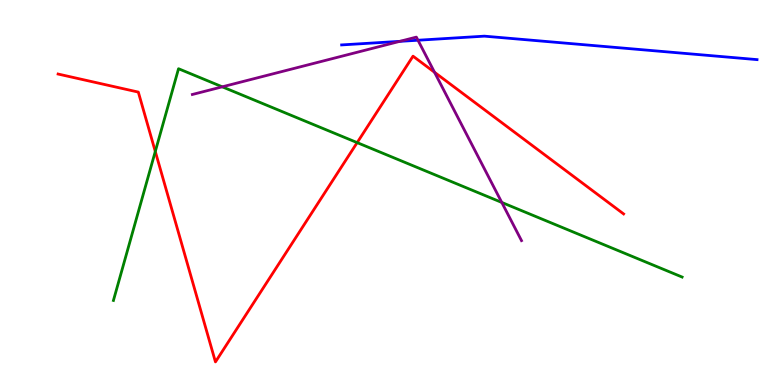[{'lines': ['blue', 'red'], 'intersections': []}, {'lines': ['green', 'red'], 'intersections': [{'x': 2.0, 'y': 6.07}, {'x': 4.61, 'y': 6.3}]}, {'lines': ['purple', 'red'], 'intersections': [{'x': 5.61, 'y': 8.12}]}, {'lines': ['blue', 'green'], 'intersections': []}, {'lines': ['blue', 'purple'], 'intersections': [{'x': 5.16, 'y': 8.93}, {'x': 5.39, 'y': 8.95}]}, {'lines': ['green', 'purple'], 'intersections': [{'x': 2.87, 'y': 7.74}, {'x': 6.47, 'y': 4.74}]}]